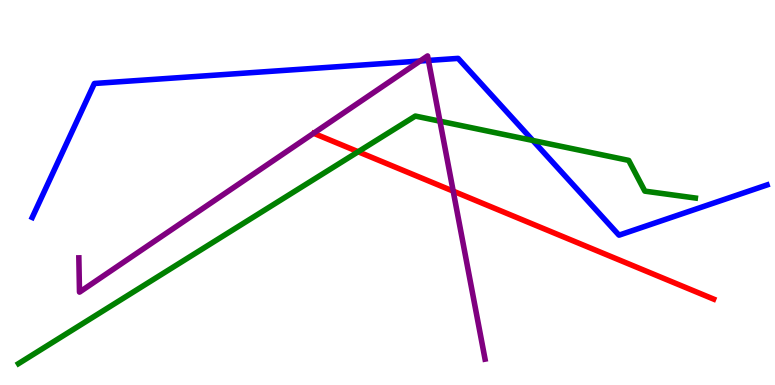[{'lines': ['blue', 'red'], 'intersections': []}, {'lines': ['green', 'red'], 'intersections': [{'x': 4.62, 'y': 6.06}]}, {'lines': ['purple', 'red'], 'intersections': [{'x': 5.85, 'y': 5.04}]}, {'lines': ['blue', 'green'], 'intersections': [{'x': 6.88, 'y': 6.35}]}, {'lines': ['blue', 'purple'], 'intersections': [{'x': 5.42, 'y': 8.42}, {'x': 5.53, 'y': 8.43}]}, {'lines': ['green', 'purple'], 'intersections': [{'x': 5.68, 'y': 6.85}]}]